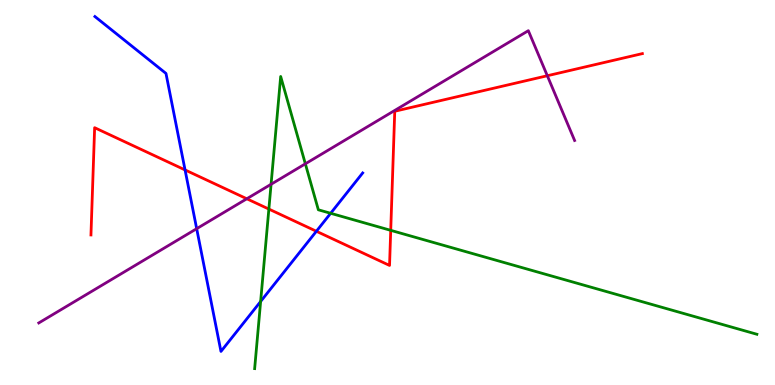[{'lines': ['blue', 'red'], 'intersections': [{'x': 2.39, 'y': 5.59}, {'x': 4.08, 'y': 3.99}]}, {'lines': ['green', 'red'], 'intersections': [{'x': 3.47, 'y': 4.57}, {'x': 5.04, 'y': 4.02}]}, {'lines': ['purple', 'red'], 'intersections': [{'x': 3.18, 'y': 4.84}, {'x': 7.06, 'y': 8.03}]}, {'lines': ['blue', 'green'], 'intersections': [{'x': 3.36, 'y': 2.17}, {'x': 4.27, 'y': 4.46}]}, {'lines': ['blue', 'purple'], 'intersections': [{'x': 2.54, 'y': 4.06}]}, {'lines': ['green', 'purple'], 'intersections': [{'x': 3.5, 'y': 5.21}, {'x': 3.94, 'y': 5.75}]}]